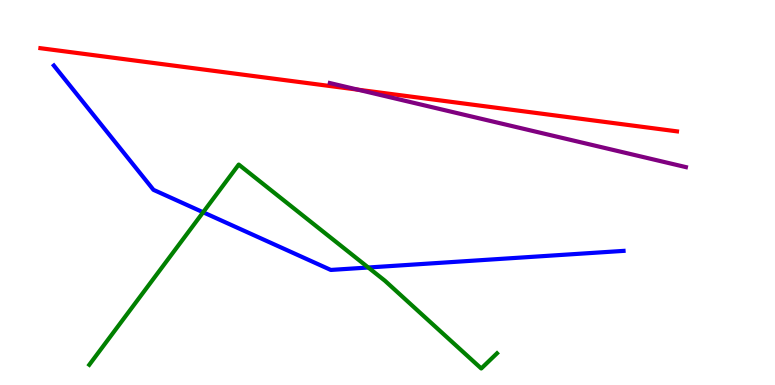[{'lines': ['blue', 'red'], 'intersections': []}, {'lines': ['green', 'red'], 'intersections': []}, {'lines': ['purple', 'red'], 'intersections': [{'x': 4.62, 'y': 7.67}]}, {'lines': ['blue', 'green'], 'intersections': [{'x': 2.62, 'y': 4.49}, {'x': 4.75, 'y': 3.05}]}, {'lines': ['blue', 'purple'], 'intersections': []}, {'lines': ['green', 'purple'], 'intersections': []}]